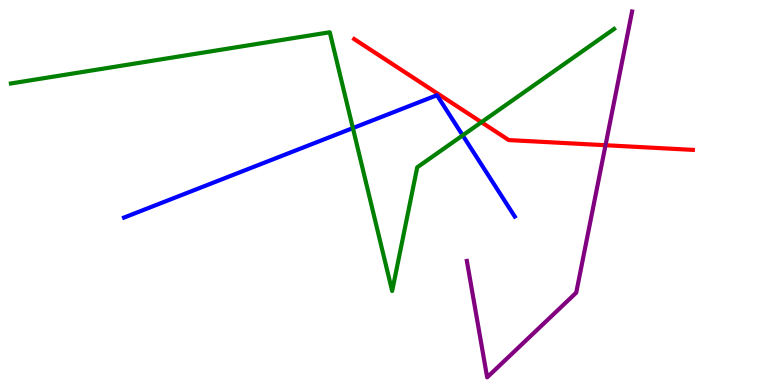[{'lines': ['blue', 'red'], 'intersections': []}, {'lines': ['green', 'red'], 'intersections': [{'x': 6.21, 'y': 6.83}]}, {'lines': ['purple', 'red'], 'intersections': [{'x': 7.81, 'y': 6.23}]}, {'lines': ['blue', 'green'], 'intersections': [{'x': 4.55, 'y': 6.67}, {'x': 5.97, 'y': 6.48}]}, {'lines': ['blue', 'purple'], 'intersections': []}, {'lines': ['green', 'purple'], 'intersections': []}]